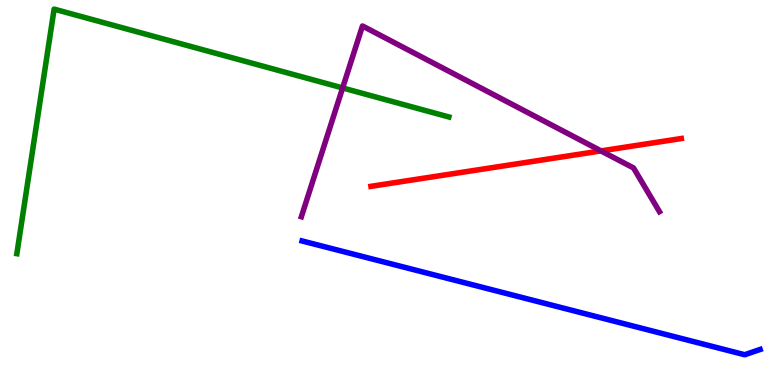[{'lines': ['blue', 'red'], 'intersections': []}, {'lines': ['green', 'red'], 'intersections': []}, {'lines': ['purple', 'red'], 'intersections': [{'x': 7.75, 'y': 6.08}]}, {'lines': ['blue', 'green'], 'intersections': []}, {'lines': ['blue', 'purple'], 'intersections': []}, {'lines': ['green', 'purple'], 'intersections': [{'x': 4.42, 'y': 7.72}]}]